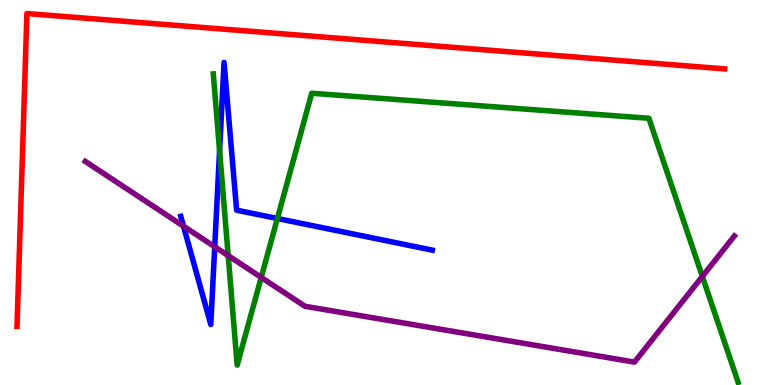[{'lines': ['blue', 'red'], 'intersections': []}, {'lines': ['green', 'red'], 'intersections': []}, {'lines': ['purple', 'red'], 'intersections': []}, {'lines': ['blue', 'green'], 'intersections': [{'x': 2.83, 'y': 6.08}, {'x': 3.58, 'y': 4.32}]}, {'lines': ['blue', 'purple'], 'intersections': [{'x': 2.37, 'y': 4.13}, {'x': 2.77, 'y': 3.59}]}, {'lines': ['green', 'purple'], 'intersections': [{'x': 2.94, 'y': 3.36}, {'x': 3.37, 'y': 2.79}, {'x': 9.06, 'y': 2.82}]}]